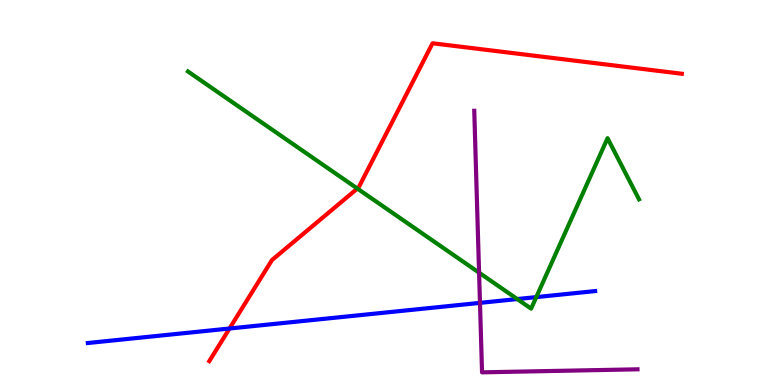[{'lines': ['blue', 'red'], 'intersections': [{'x': 2.96, 'y': 1.47}]}, {'lines': ['green', 'red'], 'intersections': [{'x': 4.61, 'y': 5.1}]}, {'lines': ['purple', 'red'], 'intersections': []}, {'lines': ['blue', 'green'], 'intersections': [{'x': 6.67, 'y': 2.23}, {'x': 6.92, 'y': 2.28}]}, {'lines': ['blue', 'purple'], 'intersections': [{'x': 6.19, 'y': 2.13}]}, {'lines': ['green', 'purple'], 'intersections': [{'x': 6.18, 'y': 2.92}]}]